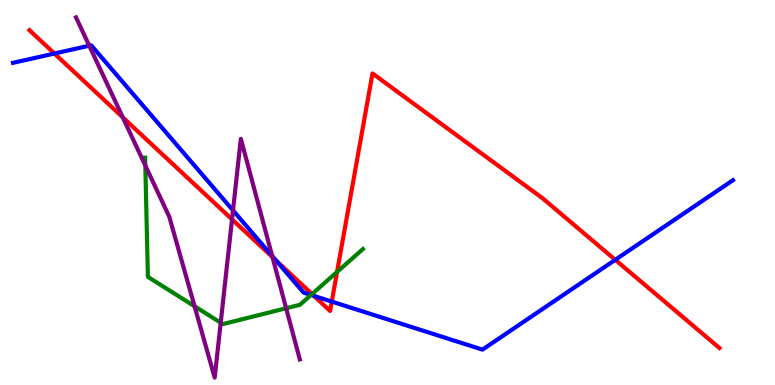[{'lines': ['blue', 'red'], 'intersections': [{'x': 0.702, 'y': 8.61}, {'x': 3.56, 'y': 3.24}, {'x': 4.05, 'y': 2.31}, {'x': 4.28, 'y': 2.17}, {'x': 7.94, 'y': 3.25}]}, {'lines': ['green', 'red'], 'intersections': [{'x': 4.03, 'y': 2.36}, {'x': 4.35, 'y': 2.94}]}, {'lines': ['purple', 'red'], 'intersections': [{'x': 1.58, 'y': 6.95}, {'x': 2.99, 'y': 4.3}, {'x': 3.52, 'y': 3.32}]}, {'lines': ['blue', 'green'], 'intersections': [{'x': 4.01, 'y': 2.34}]}, {'lines': ['blue', 'purple'], 'intersections': [{'x': 1.15, 'y': 8.81}, {'x': 3.01, 'y': 4.53}, {'x': 3.51, 'y': 3.35}]}, {'lines': ['green', 'purple'], 'intersections': [{'x': 1.88, 'y': 5.7}, {'x': 2.51, 'y': 2.05}, {'x': 2.85, 'y': 1.62}, {'x': 3.69, 'y': 1.99}]}]